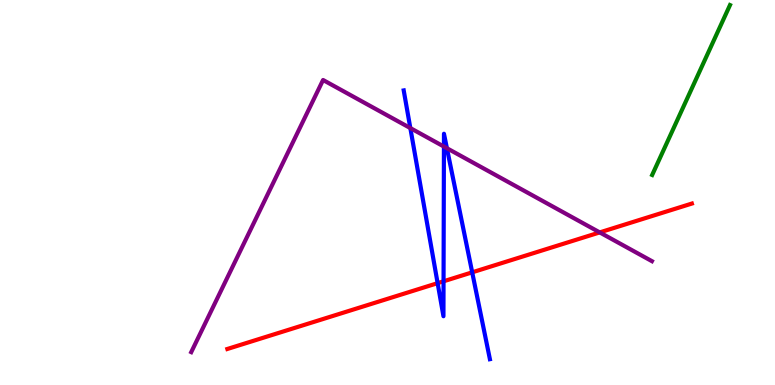[{'lines': ['blue', 'red'], 'intersections': [{'x': 5.65, 'y': 2.65}, {'x': 5.72, 'y': 2.69}, {'x': 6.09, 'y': 2.93}]}, {'lines': ['green', 'red'], 'intersections': []}, {'lines': ['purple', 'red'], 'intersections': [{'x': 7.74, 'y': 3.96}]}, {'lines': ['blue', 'green'], 'intersections': []}, {'lines': ['blue', 'purple'], 'intersections': [{'x': 5.29, 'y': 6.67}, {'x': 5.73, 'y': 6.19}, {'x': 5.77, 'y': 6.15}]}, {'lines': ['green', 'purple'], 'intersections': []}]